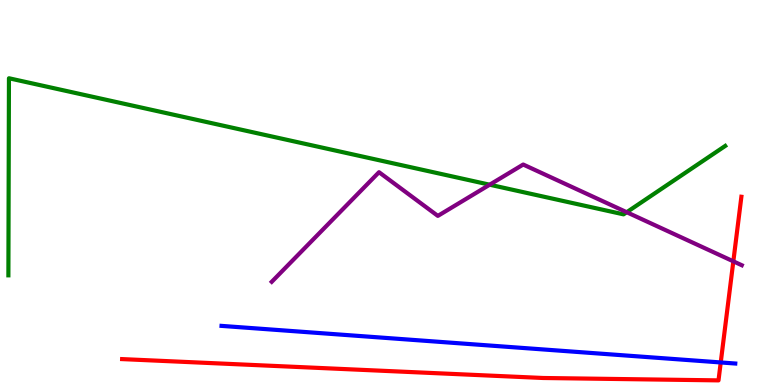[{'lines': ['blue', 'red'], 'intersections': [{'x': 9.3, 'y': 0.586}]}, {'lines': ['green', 'red'], 'intersections': []}, {'lines': ['purple', 'red'], 'intersections': [{'x': 9.46, 'y': 3.21}]}, {'lines': ['blue', 'green'], 'intersections': []}, {'lines': ['blue', 'purple'], 'intersections': []}, {'lines': ['green', 'purple'], 'intersections': [{'x': 6.32, 'y': 5.2}, {'x': 8.09, 'y': 4.49}]}]